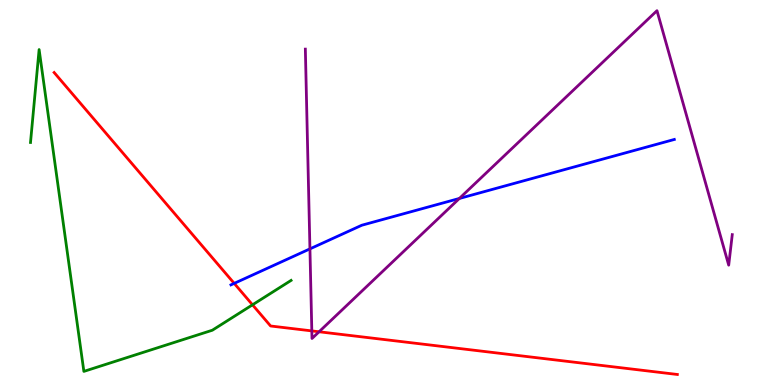[{'lines': ['blue', 'red'], 'intersections': [{'x': 3.02, 'y': 2.64}]}, {'lines': ['green', 'red'], 'intersections': [{'x': 3.26, 'y': 2.08}]}, {'lines': ['purple', 'red'], 'intersections': [{'x': 4.02, 'y': 1.41}, {'x': 4.12, 'y': 1.38}]}, {'lines': ['blue', 'green'], 'intersections': []}, {'lines': ['blue', 'purple'], 'intersections': [{'x': 4.0, 'y': 3.54}, {'x': 5.93, 'y': 4.85}]}, {'lines': ['green', 'purple'], 'intersections': []}]